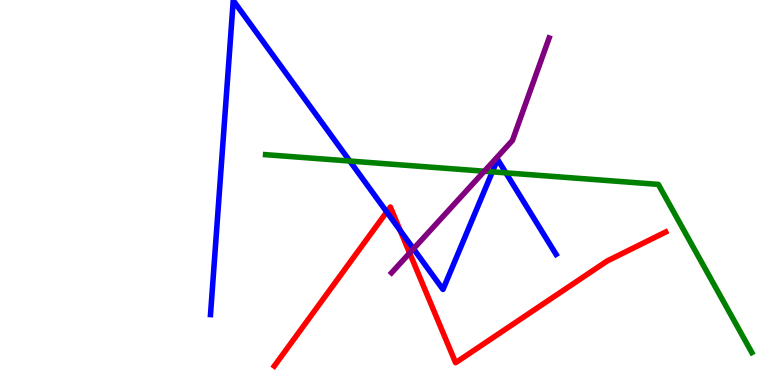[{'lines': ['blue', 'red'], 'intersections': [{'x': 4.99, 'y': 4.49}, {'x': 5.16, 'y': 4.01}]}, {'lines': ['green', 'red'], 'intersections': []}, {'lines': ['purple', 'red'], 'intersections': [{'x': 5.29, 'y': 3.43}]}, {'lines': ['blue', 'green'], 'intersections': [{'x': 4.51, 'y': 5.82}, {'x': 6.35, 'y': 5.54}, {'x': 6.53, 'y': 5.51}]}, {'lines': ['blue', 'purple'], 'intersections': [{'x': 5.34, 'y': 3.54}]}, {'lines': ['green', 'purple'], 'intersections': [{'x': 6.25, 'y': 5.55}]}]